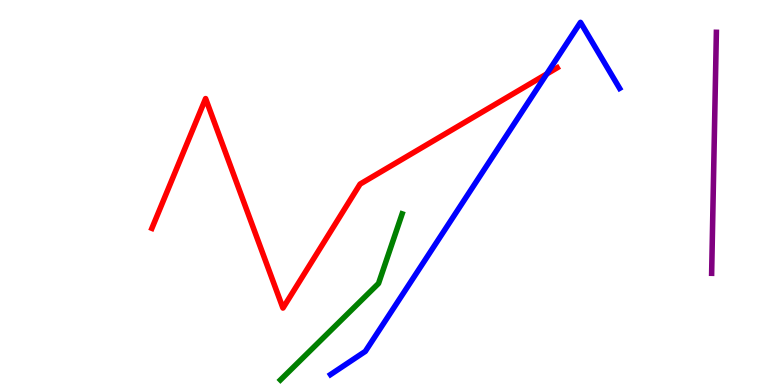[{'lines': ['blue', 'red'], 'intersections': [{'x': 7.05, 'y': 8.08}]}, {'lines': ['green', 'red'], 'intersections': []}, {'lines': ['purple', 'red'], 'intersections': []}, {'lines': ['blue', 'green'], 'intersections': []}, {'lines': ['blue', 'purple'], 'intersections': []}, {'lines': ['green', 'purple'], 'intersections': []}]